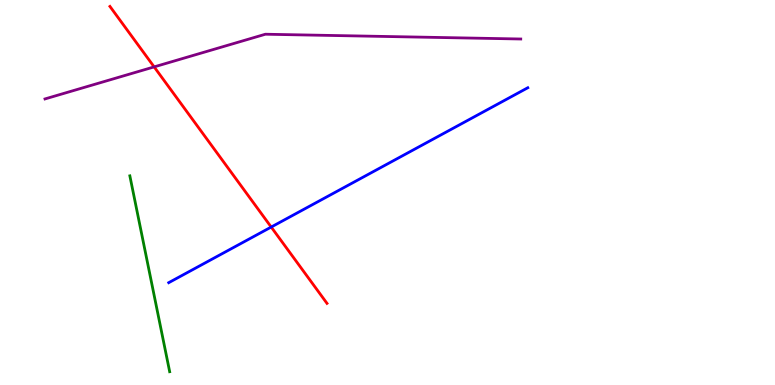[{'lines': ['blue', 'red'], 'intersections': [{'x': 3.5, 'y': 4.1}]}, {'lines': ['green', 'red'], 'intersections': []}, {'lines': ['purple', 'red'], 'intersections': [{'x': 1.99, 'y': 8.26}]}, {'lines': ['blue', 'green'], 'intersections': []}, {'lines': ['blue', 'purple'], 'intersections': []}, {'lines': ['green', 'purple'], 'intersections': []}]